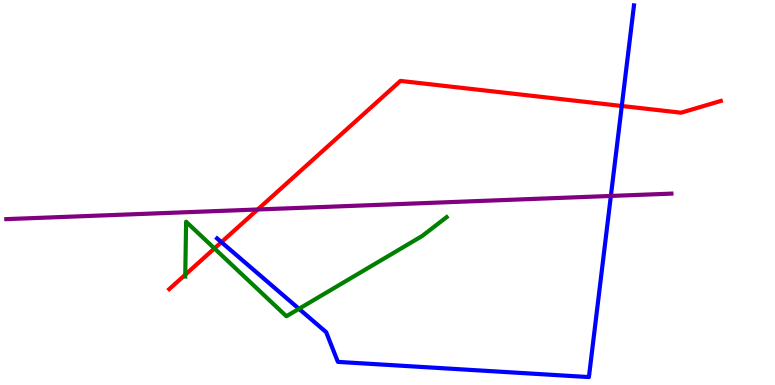[{'lines': ['blue', 'red'], 'intersections': [{'x': 2.86, 'y': 3.71}, {'x': 8.02, 'y': 7.25}]}, {'lines': ['green', 'red'], 'intersections': [{'x': 2.39, 'y': 2.86}, {'x': 2.77, 'y': 3.55}]}, {'lines': ['purple', 'red'], 'intersections': [{'x': 3.33, 'y': 4.56}]}, {'lines': ['blue', 'green'], 'intersections': [{'x': 3.86, 'y': 1.98}]}, {'lines': ['blue', 'purple'], 'intersections': [{'x': 7.88, 'y': 4.91}]}, {'lines': ['green', 'purple'], 'intersections': []}]